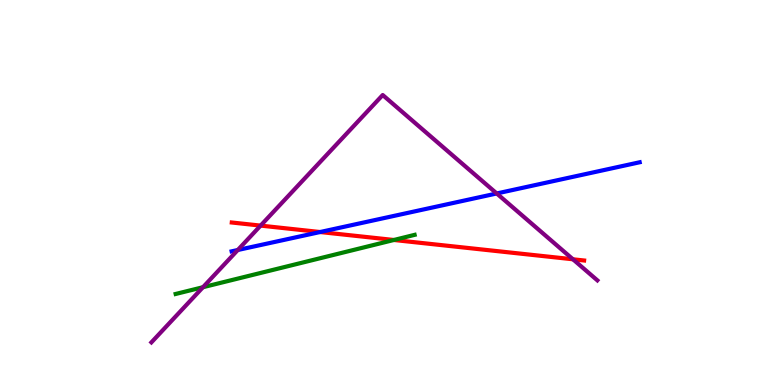[{'lines': ['blue', 'red'], 'intersections': [{'x': 4.13, 'y': 3.97}]}, {'lines': ['green', 'red'], 'intersections': [{'x': 5.08, 'y': 3.77}]}, {'lines': ['purple', 'red'], 'intersections': [{'x': 3.36, 'y': 4.14}, {'x': 7.39, 'y': 3.27}]}, {'lines': ['blue', 'green'], 'intersections': []}, {'lines': ['blue', 'purple'], 'intersections': [{'x': 3.07, 'y': 3.51}, {'x': 6.41, 'y': 4.97}]}, {'lines': ['green', 'purple'], 'intersections': [{'x': 2.62, 'y': 2.54}]}]